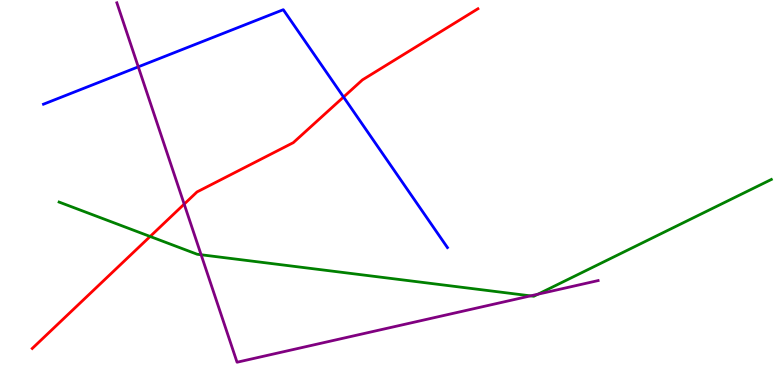[{'lines': ['blue', 'red'], 'intersections': [{'x': 4.43, 'y': 7.48}]}, {'lines': ['green', 'red'], 'intersections': [{'x': 1.94, 'y': 3.86}]}, {'lines': ['purple', 'red'], 'intersections': [{'x': 2.38, 'y': 4.7}]}, {'lines': ['blue', 'green'], 'intersections': []}, {'lines': ['blue', 'purple'], 'intersections': [{'x': 1.78, 'y': 8.26}]}, {'lines': ['green', 'purple'], 'intersections': [{'x': 2.6, 'y': 3.38}, {'x': 6.85, 'y': 2.32}, {'x': 6.94, 'y': 2.36}]}]